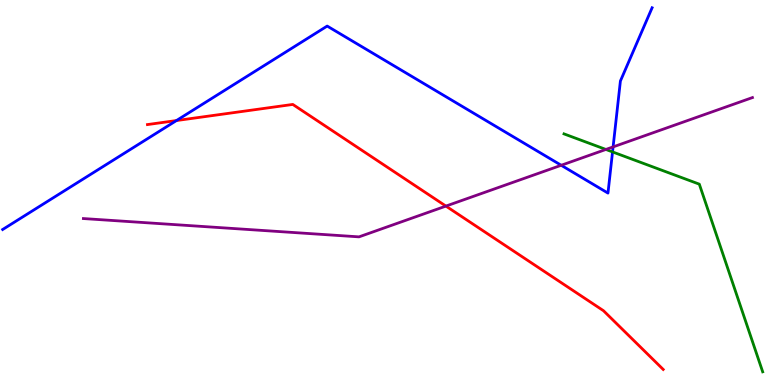[{'lines': ['blue', 'red'], 'intersections': [{'x': 2.28, 'y': 6.87}]}, {'lines': ['green', 'red'], 'intersections': []}, {'lines': ['purple', 'red'], 'intersections': [{'x': 5.75, 'y': 4.65}]}, {'lines': ['blue', 'green'], 'intersections': [{'x': 7.9, 'y': 6.05}]}, {'lines': ['blue', 'purple'], 'intersections': [{'x': 7.24, 'y': 5.71}, {'x': 7.91, 'y': 6.18}]}, {'lines': ['green', 'purple'], 'intersections': [{'x': 7.82, 'y': 6.12}]}]